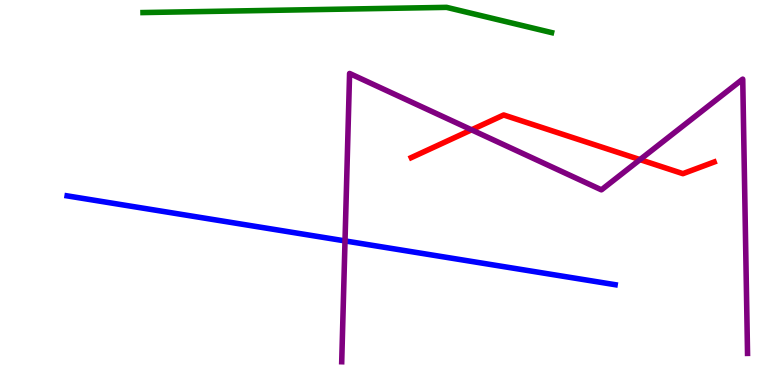[{'lines': ['blue', 'red'], 'intersections': []}, {'lines': ['green', 'red'], 'intersections': []}, {'lines': ['purple', 'red'], 'intersections': [{'x': 6.08, 'y': 6.63}, {'x': 8.26, 'y': 5.85}]}, {'lines': ['blue', 'green'], 'intersections': []}, {'lines': ['blue', 'purple'], 'intersections': [{'x': 4.45, 'y': 3.74}]}, {'lines': ['green', 'purple'], 'intersections': []}]